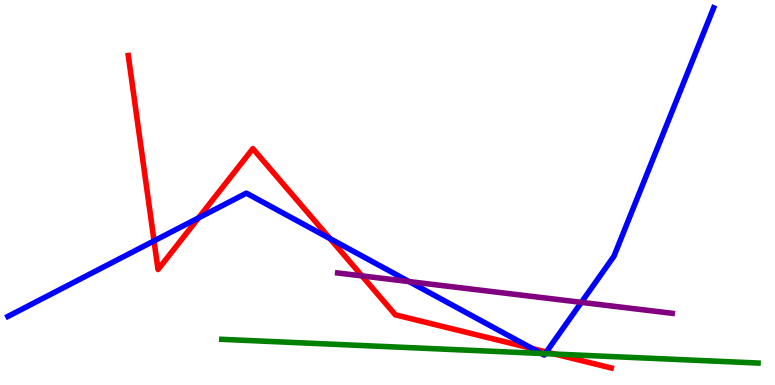[{'lines': ['blue', 'red'], 'intersections': [{'x': 1.99, 'y': 3.74}, {'x': 2.56, 'y': 4.34}, {'x': 4.26, 'y': 3.8}, {'x': 6.87, 'y': 0.948}, {'x': 7.05, 'y': 0.858}]}, {'lines': ['green', 'red'], 'intersections': [{'x': 7.16, 'y': 0.804}]}, {'lines': ['purple', 'red'], 'intersections': [{'x': 4.67, 'y': 2.83}]}, {'lines': ['blue', 'green'], 'intersections': [{'x': 6.98, 'y': 0.819}, {'x': 7.03, 'y': 0.815}]}, {'lines': ['blue', 'purple'], 'intersections': [{'x': 5.28, 'y': 2.69}, {'x': 7.5, 'y': 2.15}]}, {'lines': ['green', 'purple'], 'intersections': []}]